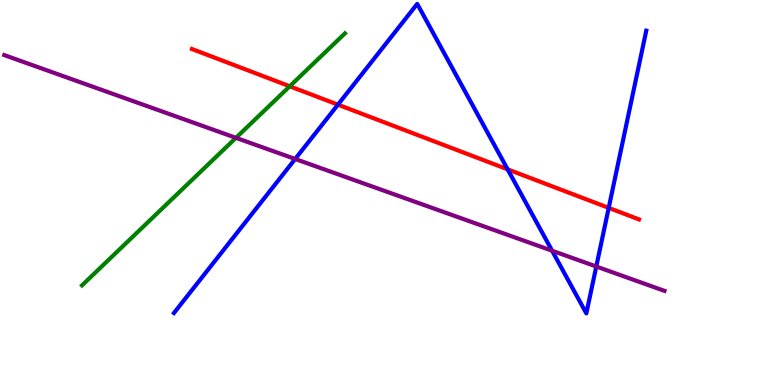[{'lines': ['blue', 'red'], 'intersections': [{'x': 4.36, 'y': 7.28}, {'x': 6.55, 'y': 5.6}, {'x': 7.85, 'y': 4.6}]}, {'lines': ['green', 'red'], 'intersections': [{'x': 3.74, 'y': 7.76}]}, {'lines': ['purple', 'red'], 'intersections': []}, {'lines': ['blue', 'green'], 'intersections': []}, {'lines': ['blue', 'purple'], 'intersections': [{'x': 3.81, 'y': 5.87}, {'x': 7.12, 'y': 3.49}, {'x': 7.69, 'y': 3.08}]}, {'lines': ['green', 'purple'], 'intersections': [{'x': 3.04, 'y': 6.42}]}]